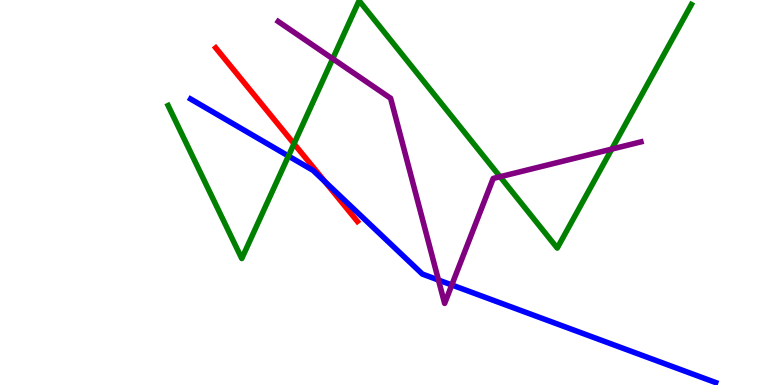[{'lines': ['blue', 'red'], 'intersections': [{'x': 4.19, 'y': 5.28}]}, {'lines': ['green', 'red'], 'intersections': [{'x': 3.79, 'y': 6.27}]}, {'lines': ['purple', 'red'], 'intersections': []}, {'lines': ['blue', 'green'], 'intersections': [{'x': 3.72, 'y': 5.95}]}, {'lines': ['blue', 'purple'], 'intersections': [{'x': 5.66, 'y': 2.73}, {'x': 5.83, 'y': 2.6}]}, {'lines': ['green', 'purple'], 'intersections': [{'x': 4.29, 'y': 8.47}, {'x': 6.45, 'y': 5.41}, {'x': 7.89, 'y': 6.13}]}]